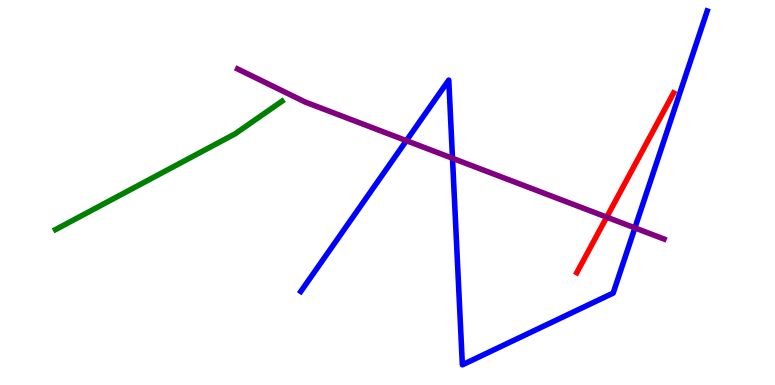[{'lines': ['blue', 'red'], 'intersections': []}, {'lines': ['green', 'red'], 'intersections': []}, {'lines': ['purple', 'red'], 'intersections': [{'x': 7.83, 'y': 4.36}]}, {'lines': ['blue', 'green'], 'intersections': []}, {'lines': ['blue', 'purple'], 'intersections': [{'x': 5.24, 'y': 6.35}, {'x': 5.84, 'y': 5.89}, {'x': 8.19, 'y': 4.08}]}, {'lines': ['green', 'purple'], 'intersections': []}]